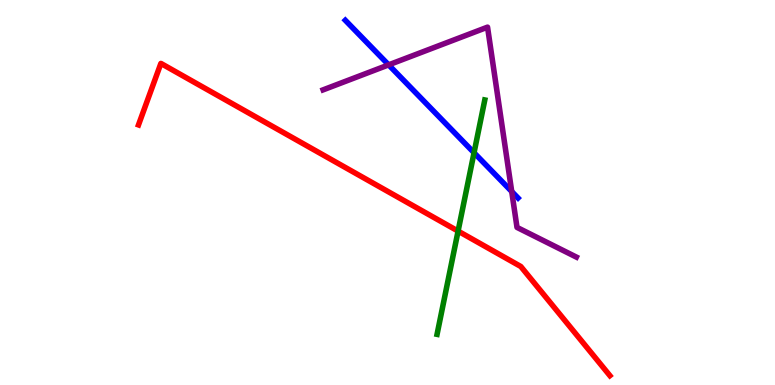[{'lines': ['blue', 'red'], 'intersections': []}, {'lines': ['green', 'red'], 'intersections': [{'x': 5.91, 'y': 4.0}]}, {'lines': ['purple', 'red'], 'intersections': []}, {'lines': ['blue', 'green'], 'intersections': [{'x': 6.12, 'y': 6.03}]}, {'lines': ['blue', 'purple'], 'intersections': [{'x': 5.01, 'y': 8.32}, {'x': 6.6, 'y': 5.03}]}, {'lines': ['green', 'purple'], 'intersections': []}]